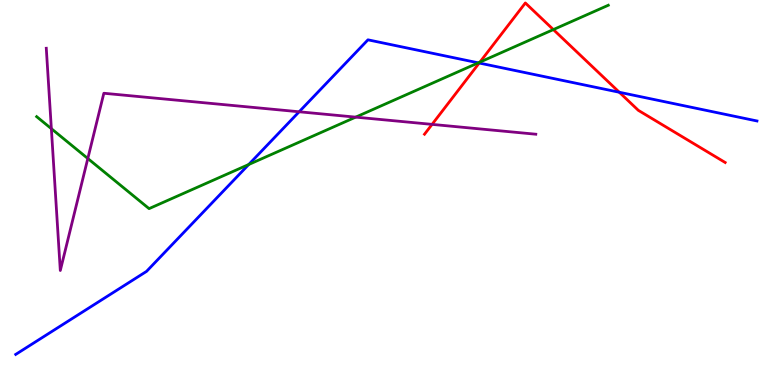[{'lines': ['blue', 'red'], 'intersections': [{'x': 6.18, 'y': 8.36}, {'x': 7.99, 'y': 7.6}]}, {'lines': ['green', 'red'], 'intersections': [{'x': 6.19, 'y': 8.39}, {'x': 7.14, 'y': 9.23}]}, {'lines': ['purple', 'red'], 'intersections': [{'x': 5.58, 'y': 6.77}]}, {'lines': ['blue', 'green'], 'intersections': [{'x': 3.21, 'y': 5.73}, {'x': 6.17, 'y': 8.37}]}, {'lines': ['blue', 'purple'], 'intersections': [{'x': 3.86, 'y': 7.1}]}, {'lines': ['green', 'purple'], 'intersections': [{'x': 0.663, 'y': 6.66}, {'x': 1.13, 'y': 5.88}, {'x': 4.59, 'y': 6.96}]}]